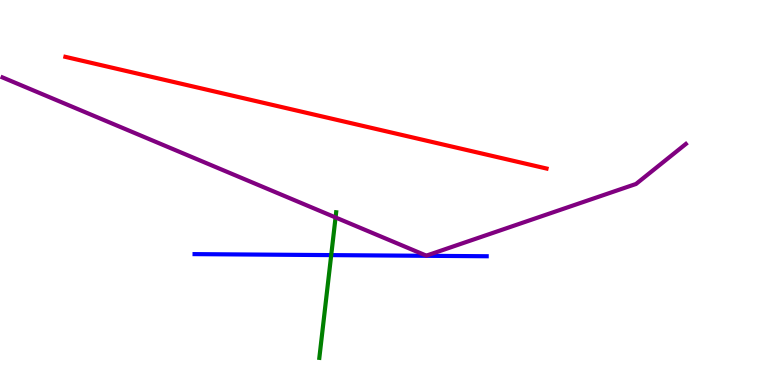[{'lines': ['blue', 'red'], 'intersections': []}, {'lines': ['green', 'red'], 'intersections': []}, {'lines': ['purple', 'red'], 'intersections': []}, {'lines': ['blue', 'green'], 'intersections': [{'x': 4.27, 'y': 3.37}]}, {'lines': ['blue', 'purple'], 'intersections': []}, {'lines': ['green', 'purple'], 'intersections': [{'x': 4.33, 'y': 4.35}]}]